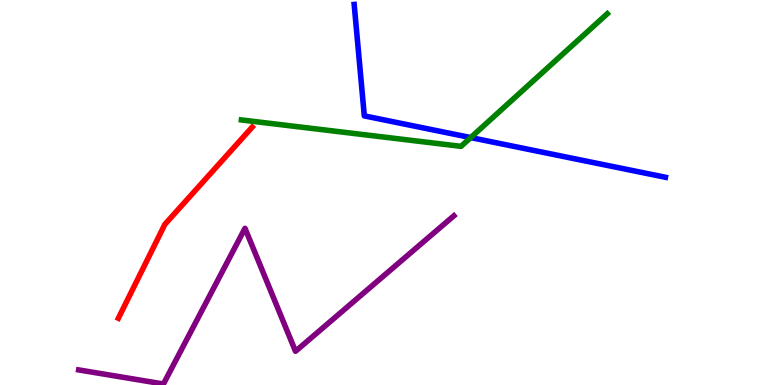[{'lines': ['blue', 'red'], 'intersections': []}, {'lines': ['green', 'red'], 'intersections': []}, {'lines': ['purple', 'red'], 'intersections': []}, {'lines': ['blue', 'green'], 'intersections': [{'x': 6.07, 'y': 6.43}]}, {'lines': ['blue', 'purple'], 'intersections': []}, {'lines': ['green', 'purple'], 'intersections': []}]